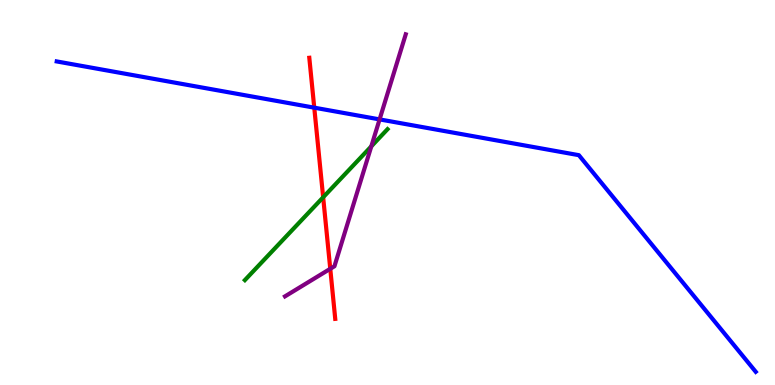[{'lines': ['blue', 'red'], 'intersections': [{'x': 4.05, 'y': 7.2}]}, {'lines': ['green', 'red'], 'intersections': [{'x': 4.17, 'y': 4.88}]}, {'lines': ['purple', 'red'], 'intersections': [{'x': 4.26, 'y': 3.02}]}, {'lines': ['blue', 'green'], 'intersections': []}, {'lines': ['blue', 'purple'], 'intersections': [{'x': 4.9, 'y': 6.9}]}, {'lines': ['green', 'purple'], 'intersections': [{'x': 4.79, 'y': 6.2}]}]